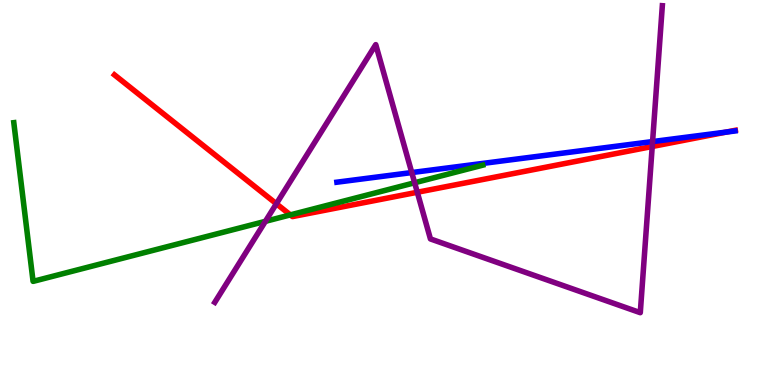[{'lines': ['blue', 'red'], 'intersections': [{'x': 9.37, 'y': 6.57}]}, {'lines': ['green', 'red'], 'intersections': [{'x': 3.75, 'y': 4.42}]}, {'lines': ['purple', 'red'], 'intersections': [{'x': 3.57, 'y': 4.71}, {'x': 5.38, 'y': 5.01}, {'x': 8.42, 'y': 6.19}]}, {'lines': ['blue', 'green'], 'intersections': []}, {'lines': ['blue', 'purple'], 'intersections': [{'x': 5.31, 'y': 5.52}, {'x': 8.42, 'y': 6.32}]}, {'lines': ['green', 'purple'], 'intersections': [{'x': 3.42, 'y': 4.25}, {'x': 5.35, 'y': 5.25}]}]